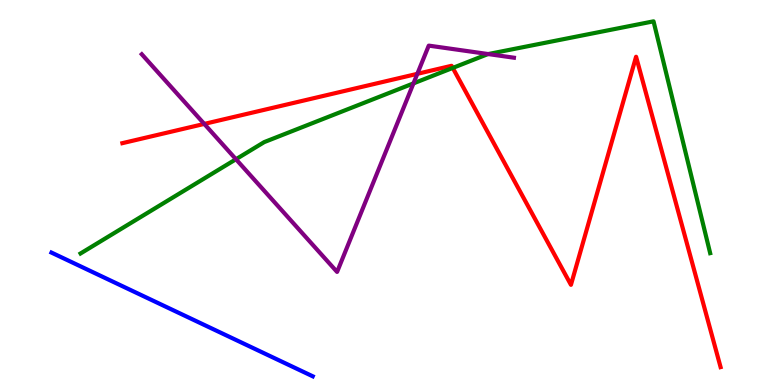[{'lines': ['blue', 'red'], 'intersections': []}, {'lines': ['green', 'red'], 'intersections': [{'x': 5.84, 'y': 8.24}]}, {'lines': ['purple', 'red'], 'intersections': [{'x': 2.64, 'y': 6.78}, {'x': 5.38, 'y': 8.08}]}, {'lines': ['blue', 'green'], 'intersections': []}, {'lines': ['blue', 'purple'], 'intersections': []}, {'lines': ['green', 'purple'], 'intersections': [{'x': 3.04, 'y': 5.86}, {'x': 5.34, 'y': 7.83}, {'x': 6.3, 'y': 8.6}]}]